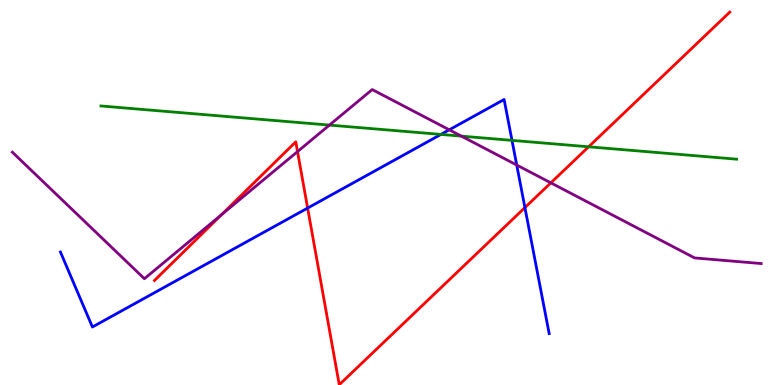[{'lines': ['blue', 'red'], 'intersections': [{'x': 3.97, 'y': 4.6}, {'x': 6.77, 'y': 4.61}]}, {'lines': ['green', 'red'], 'intersections': [{'x': 7.6, 'y': 6.19}]}, {'lines': ['purple', 'red'], 'intersections': [{'x': 2.86, 'y': 4.42}, {'x': 3.84, 'y': 6.06}, {'x': 7.11, 'y': 5.25}]}, {'lines': ['blue', 'green'], 'intersections': [{'x': 5.69, 'y': 6.51}, {'x': 6.61, 'y': 6.35}]}, {'lines': ['blue', 'purple'], 'intersections': [{'x': 5.8, 'y': 6.63}, {'x': 6.67, 'y': 5.71}]}, {'lines': ['green', 'purple'], 'intersections': [{'x': 4.25, 'y': 6.75}, {'x': 5.95, 'y': 6.46}]}]